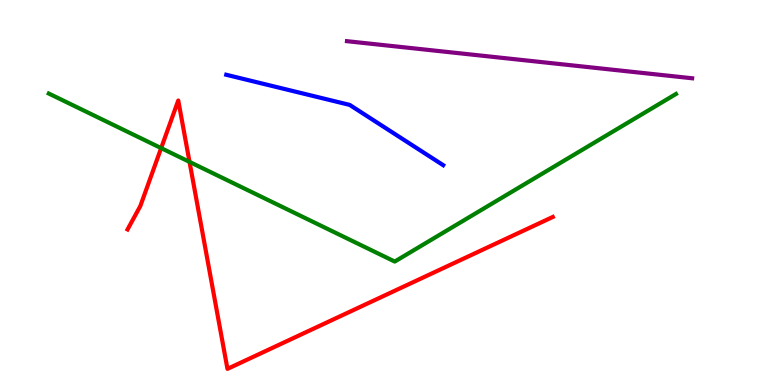[{'lines': ['blue', 'red'], 'intersections': []}, {'lines': ['green', 'red'], 'intersections': [{'x': 2.08, 'y': 6.15}, {'x': 2.45, 'y': 5.8}]}, {'lines': ['purple', 'red'], 'intersections': []}, {'lines': ['blue', 'green'], 'intersections': []}, {'lines': ['blue', 'purple'], 'intersections': []}, {'lines': ['green', 'purple'], 'intersections': []}]